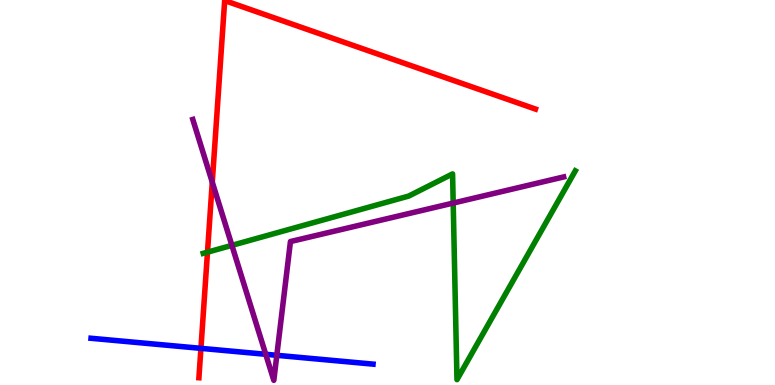[{'lines': ['blue', 'red'], 'intersections': [{'x': 2.59, 'y': 0.952}]}, {'lines': ['green', 'red'], 'intersections': [{'x': 2.68, 'y': 3.45}]}, {'lines': ['purple', 'red'], 'intersections': [{'x': 2.74, 'y': 5.27}]}, {'lines': ['blue', 'green'], 'intersections': []}, {'lines': ['blue', 'purple'], 'intersections': [{'x': 3.43, 'y': 0.798}, {'x': 3.57, 'y': 0.771}]}, {'lines': ['green', 'purple'], 'intersections': [{'x': 2.99, 'y': 3.63}, {'x': 5.85, 'y': 4.73}]}]